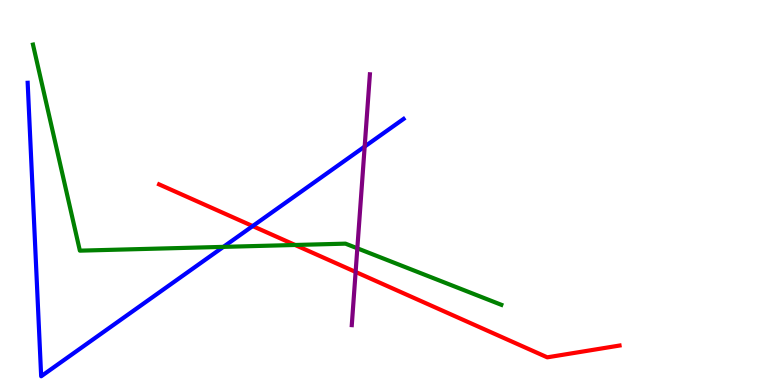[{'lines': ['blue', 'red'], 'intersections': [{'x': 3.26, 'y': 4.13}]}, {'lines': ['green', 'red'], 'intersections': [{'x': 3.81, 'y': 3.64}]}, {'lines': ['purple', 'red'], 'intersections': [{'x': 4.59, 'y': 2.94}]}, {'lines': ['blue', 'green'], 'intersections': [{'x': 2.88, 'y': 3.59}]}, {'lines': ['blue', 'purple'], 'intersections': [{'x': 4.71, 'y': 6.19}]}, {'lines': ['green', 'purple'], 'intersections': [{'x': 4.61, 'y': 3.55}]}]